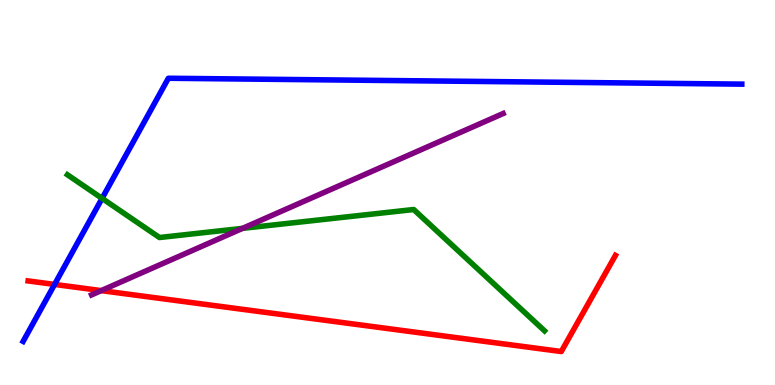[{'lines': ['blue', 'red'], 'intersections': [{'x': 0.704, 'y': 2.61}]}, {'lines': ['green', 'red'], 'intersections': []}, {'lines': ['purple', 'red'], 'intersections': [{'x': 1.31, 'y': 2.45}]}, {'lines': ['blue', 'green'], 'intersections': [{'x': 1.32, 'y': 4.85}]}, {'lines': ['blue', 'purple'], 'intersections': []}, {'lines': ['green', 'purple'], 'intersections': [{'x': 3.13, 'y': 4.07}]}]